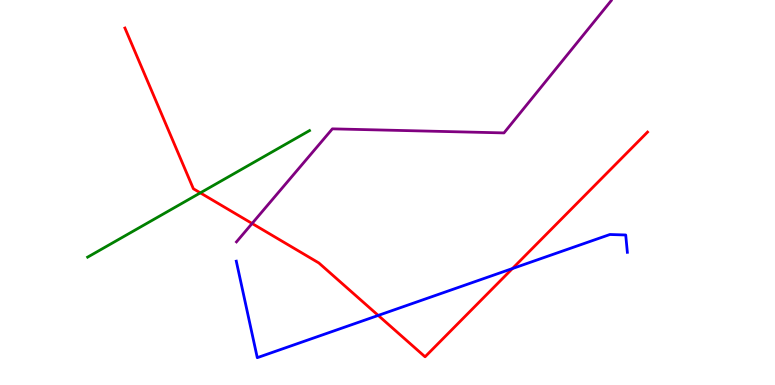[{'lines': ['blue', 'red'], 'intersections': [{'x': 4.88, 'y': 1.81}, {'x': 6.61, 'y': 3.02}]}, {'lines': ['green', 'red'], 'intersections': [{'x': 2.58, 'y': 4.99}]}, {'lines': ['purple', 'red'], 'intersections': [{'x': 3.25, 'y': 4.2}]}, {'lines': ['blue', 'green'], 'intersections': []}, {'lines': ['blue', 'purple'], 'intersections': []}, {'lines': ['green', 'purple'], 'intersections': []}]